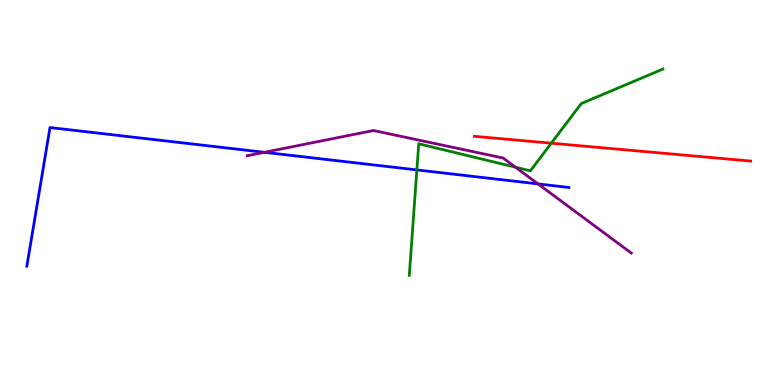[{'lines': ['blue', 'red'], 'intersections': []}, {'lines': ['green', 'red'], 'intersections': [{'x': 7.11, 'y': 6.28}]}, {'lines': ['purple', 'red'], 'intersections': []}, {'lines': ['blue', 'green'], 'intersections': [{'x': 5.38, 'y': 5.59}]}, {'lines': ['blue', 'purple'], 'intersections': [{'x': 3.41, 'y': 6.04}, {'x': 6.94, 'y': 5.22}]}, {'lines': ['green', 'purple'], 'intersections': [{'x': 6.65, 'y': 5.66}]}]